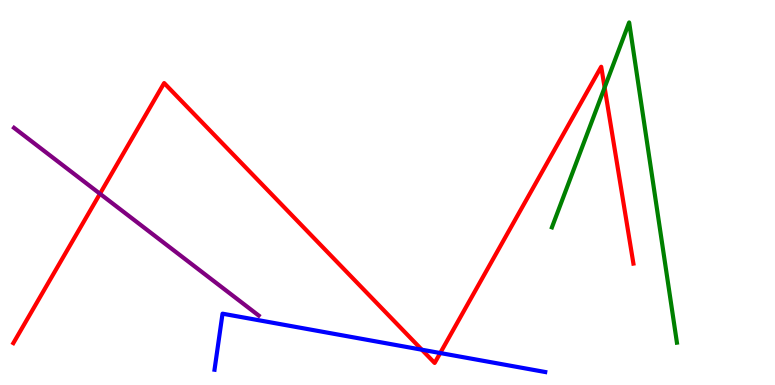[{'lines': ['blue', 'red'], 'intersections': [{'x': 5.44, 'y': 0.917}, {'x': 5.68, 'y': 0.83}]}, {'lines': ['green', 'red'], 'intersections': [{'x': 7.8, 'y': 7.73}]}, {'lines': ['purple', 'red'], 'intersections': [{'x': 1.29, 'y': 4.97}]}, {'lines': ['blue', 'green'], 'intersections': []}, {'lines': ['blue', 'purple'], 'intersections': []}, {'lines': ['green', 'purple'], 'intersections': []}]